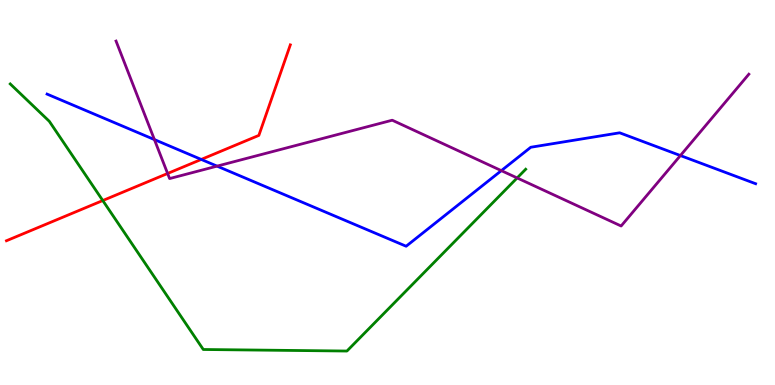[{'lines': ['blue', 'red'], 'intersections': [{'x': 2.6, 'y': 5.86}]}, {'lines': ['green', 'red'], 'intersections': [{'x': 1.33, 'y': 4.79}]}, {'lines': ['purple', 'red'], 'intersections': [{'x': 2.16, 'y': 5.49}]}, {'lines': ['blue', 'green'], 'intersections': []}, {'lines': ['blue', 'purple'], 'intersections': [{'x': 1.99, 'y': 6.37}, {'x': 2.8, 'y': 5.68}, {'x': 6.47, 'y': 5.57}, {'x': 8.78, 'y': 5.96}]}, {'lines': ['green', 'purple'], 'intersections': [{'x': 6.67, 'y': 5.38}]}]